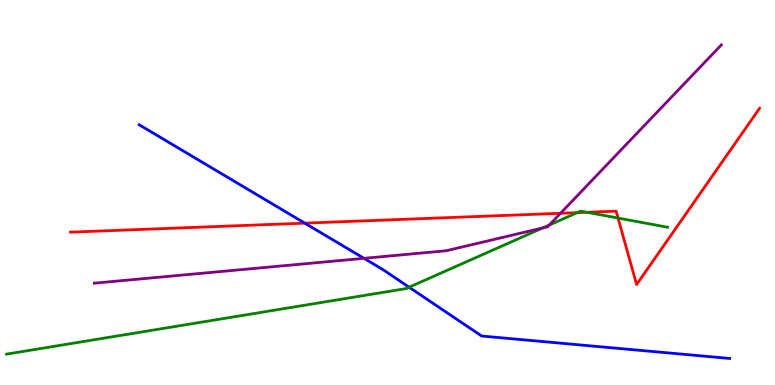[{'lines': ['blue', 'red'], 'intersections': [{'x': 3.93, 'y': 4.2}]}, {'lines': ['green', 'red'], 'intersections': [{'x': 7.45, 'y': 4.48}, {'x': 7.57, 'y': 4.49}, {'x': 7.97, 'y': 4.34}]}, {'lines': ['purple', 'red'], 'intersections': [{'x': 7.23, 'y': 4.46}]}, {'lines': ['blue', 'green'], 'intersections': [{'x': 5.28, 'y': 2.54}]}, {'lines': ['blue', 'purple'], 'intersections': [{'x': 4.7, 'y': 3.29}]}, {'lines': ['green', 'purple'], 'intersections': [{'x': 7.0, 'y': 4.08}, {'x': 7.09, 'y': 4.16}]}]